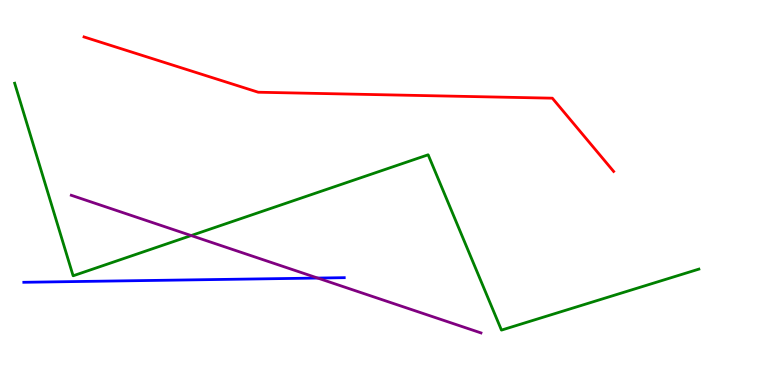[{'lines': ['blue', 'red'], 'intersections': []}, {'lines': ['green', 'red'], 'intersections': []}, {'lines': ['purple', 'red'], 'intersections': []}, {'lines': ['blue', 'green'], 'intersections': []}, {'lines': ['blue', 'purple'], 'intersections': [{'x': 4.1, 'y': 2.78}]}, {'lines': ['green', 'purple'], 'intersections': [{'x': 2.47, 'y': 3.88}]}]